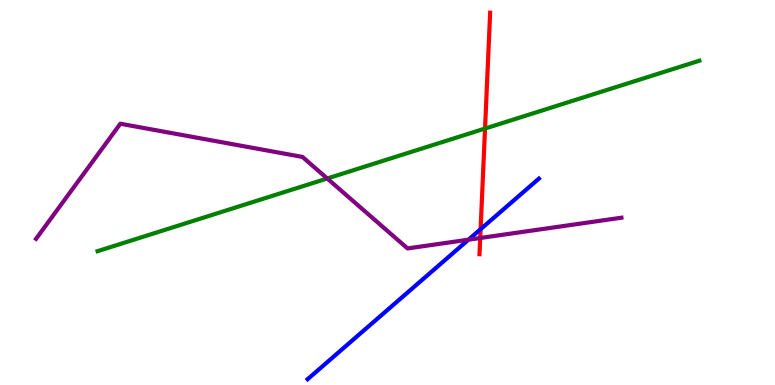[{'lines': ['blue', 'red'], 'intersections': [{'x': 6.2, 'y': 4.05}]}, {'lines': ['green', 'red'], 'intersections': [{'x': 6.26, 'y': 6.66}]}, {'lines': ['purple', 'red'], 'intersections': [{'x': 6.2, 'y': 3.82}]}, {'lines': ['blue', 'green'], 'intersections': []}, {'lines': ['blue', 'purple'], 'intersections': [{'x': 6.05, 'y': 3.77}]}, {'lines': ['green', 'purple'], 'intersections': [{'x': 4.22, 'y': 5.36}]}]